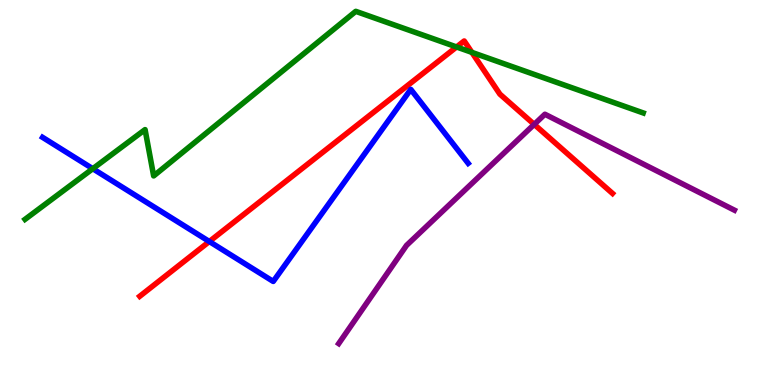[{'lines': ['blue', 'red'], 'intersections': [{'x': 2.7, 'y': 3.73}]}, {'lines': ['green', 'red'], 'intersections': [{'x': 5.89, 'y': 8.78}, {'x': 6.09, 'y': 8.64}]}, {'lines': ['purple', 'red'], 'intersections': [{'x': 6.89, 'y': 6.77}]}, {'lines': ['blue', 'green'], 'intersections': [{'x': 1.2, 'y': 5.62}]}, {'lines': ['blue', 'purple'], 'intersections': []}, {'lines': ['green', 'purple'], 'intersections': []}]